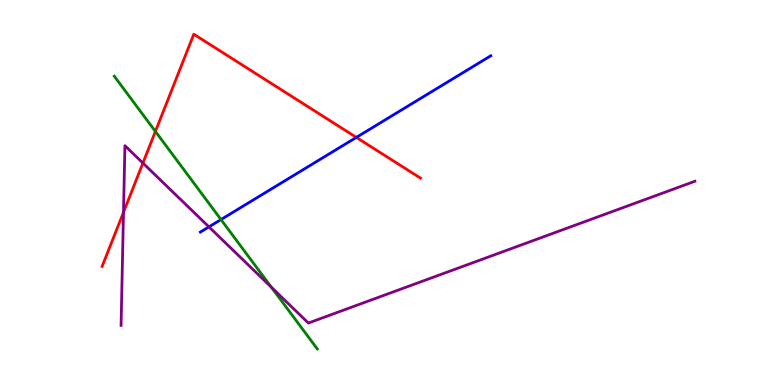[{'lines': ['blue', 'red'], 'intersections': [{'x': 4.6, 'y': 6.43}]}, {'lines': ['green', 'red'], 'intersections': [{'x': 2.01, 'y': 6.59}]}, {'lines': ['purple', 'red'], 'intersections': [{'x': 1.59, 'y': 4.49}, {'x': 1.84, 'y': 5.76}]}, {'lines': ['blue', 'green'], 'intersections': [{'x': 2.85, 'y': 4.3}]}, {'lines': ['blue', 'purple'], 'intersections': [{'x': 2.7, 'y': 4.11}]}, {'lines': ['green', 'purple'], 'intersections': [{'x': 3.5, 'y': 2.54}]}]